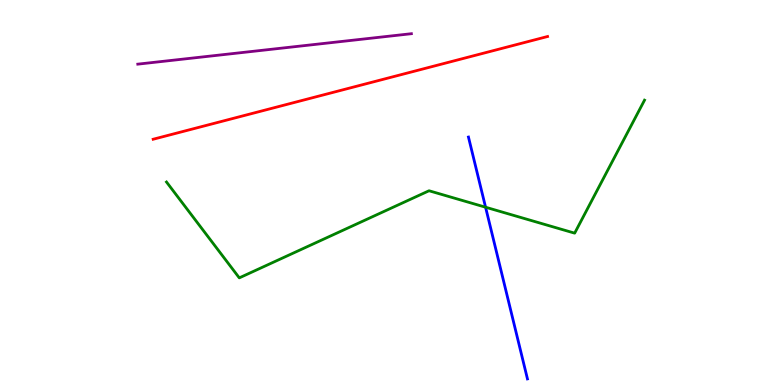[{'lines': ['blue', 'red'], 'intersections': []}, {'lines': ['green', 'red'], 'intersections': []}, {'lines': ['purple', 'red'], 'intersections': []}, {'lines': ['blue', 'green'], 'intersections': [{'x': 6.27, 'y': 4.62}]}, {'lines': ['blue', 'purple'], 'intersections': []}, {'lines': ['green', 'purple'], 'intersections': []}]